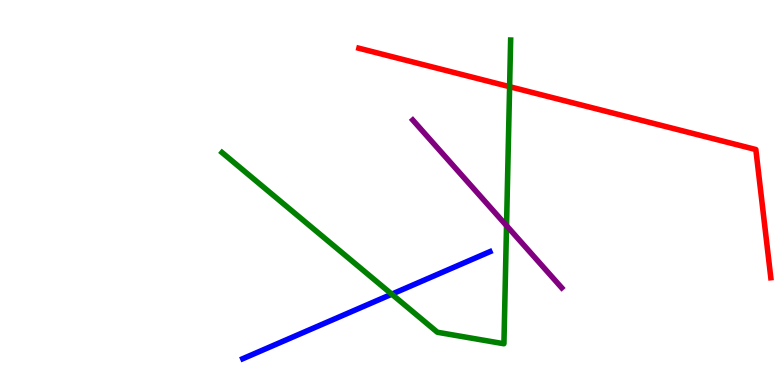[{'lines': ['blue', 'red'], 'intersections': []}, {'lines': ['green', 'red'], 'intersections': [{'x': 6.58, 'y': 7.75}]}, {'lines': ['purple', 'red'], 'intersections': []}, {'lines': ['blue', 'green'], 'intersections': [{'x': 5.06, 'y': 2.36}]}, {'lines': ['blue', 'purple'], 'intersections': []}, {'lines': ['green', 'purple'], 'intersections': [{'x': 6.54, 'y': 4.14}]}]